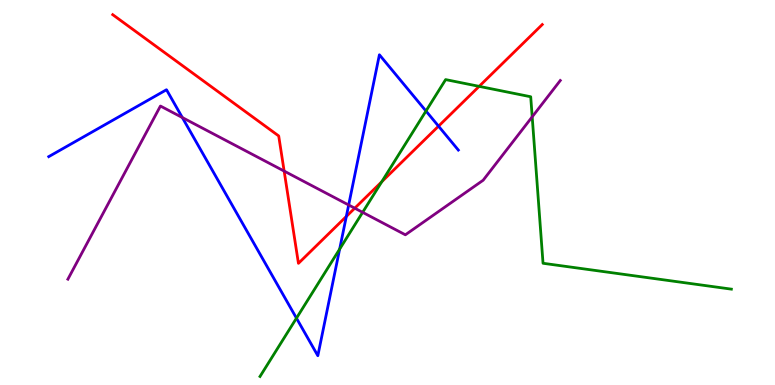[{'lines': ['blue', 'red'], 'intersections': [{'x': 4.47, 'y': 4.38}, {'x': 5.66, 'y': 6.72}]}, {'lines': ['green', 'red'], 'intersections': [{'x': 4.93, 'y': 5.28}, {'x': 6.18, 'y': 7.76}]}, {'lines': ['purple', 'red'], 'intersections': [{'x': 3.67, 'y': 5.56}, {'x': 4.58, 'y': 4.59}]}, {'lines': ['blue', 'green'], 'intersections': [{'x': 3.83, 'y': 1.74}, {'x': 4.38, 'y': 3.53}, {'x': 5.5, 'y': 7.12}]}, {'lines': ['blue', 'purple'], 'intersections': [{'x': 2.35, 'y': 6.95}, {'x': 4.5, 'y': 4.68}]}, {'lines': ['green', 'purple'], 'intersections': [{'x': 4.68, 'y': 4.48}, {'x': 6.87, 'y': 6.97}]}]